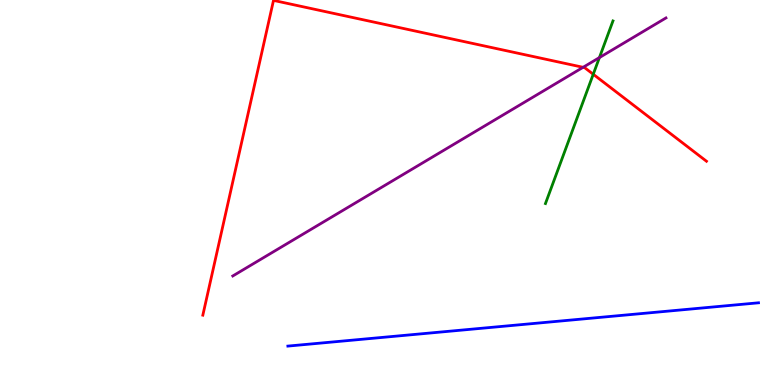[{'lines': ['blue', 'red'], 'intersections': []}, {'lines': ['green', 'red'], 'intersections': [{'x': 7.65, 'y': 8.07}]}, {'lines': ['purple', 'red'], 'intersections': [{'x': 7.52, 'y': 8.25}]}, {'lines': ['blue', 'green'], 'intersections': []}, {'lines': ['blue', 'purple'], 'intersections': []}, {'lines': ['green', 'purple'], 'intersections': [{'x': 7.73, 'y': 8.5}]}]